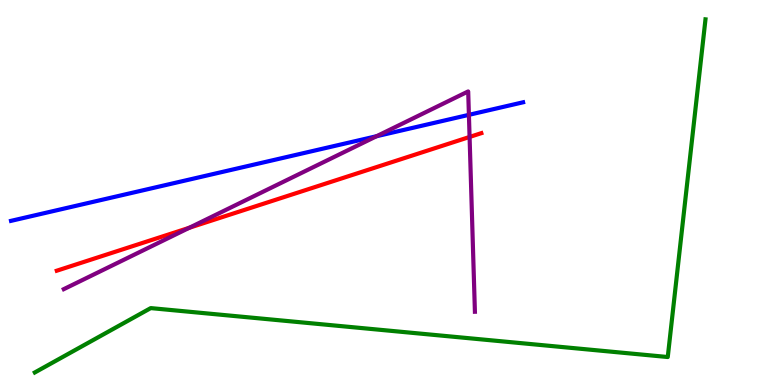[{'lines': ['blue', 'red'], 'intersections': []}, {'lines': ['green', 'red'], 'intersections': []}, {'lines': ['purple', 'red'], 'intersections': [{'x': 2.44, 'y': 4.08}, {'x': 6.06, 'y': 6.44}]}, {'lines': ['blue', 'green'], 'intersections': []}, {'lines': ['blue', 'purple'], 'intersections': [{'x': 4.86, 'y': 6.46}, {'x': 6.05, 'y': 7.02}]}, {'lines': ['green', 'purple'], 'intersections': []}]